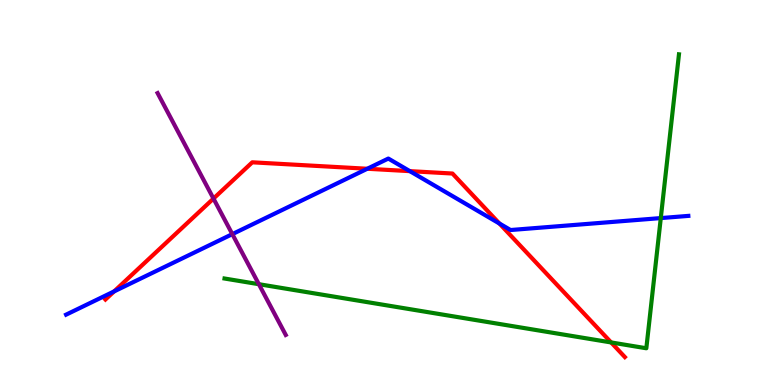[{'lines': ['blue', 'red'], 'intersections': [{'x': 1.47, 'y': 2.43}, {'x': 4.74, 'y': 5.62}, {'x': 5.29, 'y': 5.55}, {'x': 6.44, 'y': 4.19}]}, {'lines': ['green', 'red'], 'intersections': [{'x': 7.89, 'y': 1.11}]}, {'lines': ['purple', 'red'], 'intersections': [{'x': 2.75, 'y': 4.84}]}, {'lines': ['blue', 'green'], 'intersections': [{'x': 8.53, 'y': 4.34}]}, {'lines': ['blue', 'purple'], 'intersections': [{'x': 3.0, 'y': 3.92}]}, {'lines': ['green', 'purple'], 'intersections': [{'x': 3.34, 'y': 2.62}]}]